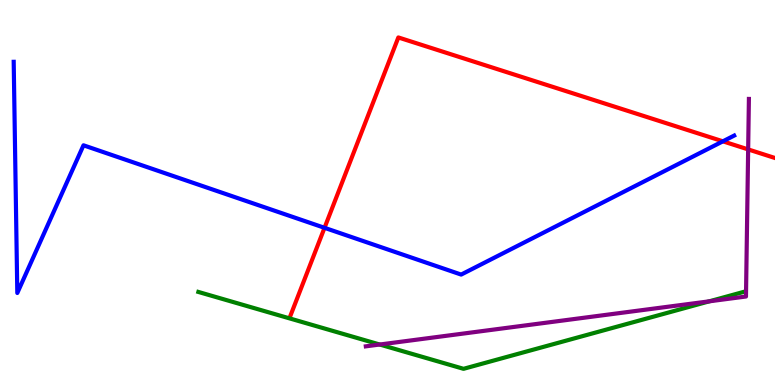[{'lines': ['blue', 'red'], 'intersections': [{'x': 4.19, 'y': 4.08}, {'x': 9.33, 'y': 6.33}]}, {'lines': ['green', 'red'], 'intersections': []}, {'lines': ['purple', 'red'], 'intersections': [{'x': 9.65, 'y': 6.12}]}, {'lines': ['blue', 'green'], 'intersections': []}, {'lines': ['blue', 'purple'], 'intersections': []}, {'lines': ['green', 'purple'], 'intersections': [{'x': 4.9, 'y': 1.05}, {'x': 9.15, 'y': 2.17}]}]